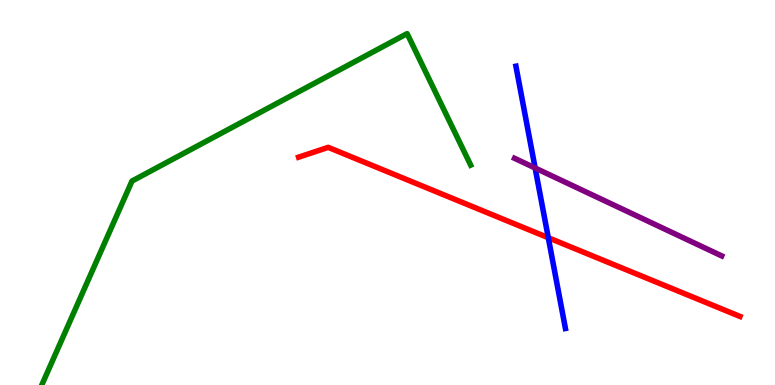[{'lines': ['blue', 'red'], 'intersections': [{'x': 7.07, 'y': 3.83}]}, {'lines': ['green', 'red'], 'intersections': []}, {'lines': ['purple', 'red'], 'intersections': []}, {'lines': ['blue', 'green'], 'intersections': []}, {'lines': ['blue', 'purple'], 'intersections': [{'x': 6.9, 'y': 5.64}]}, {'lines': ['green', 'purple'], 'intersections': []}]